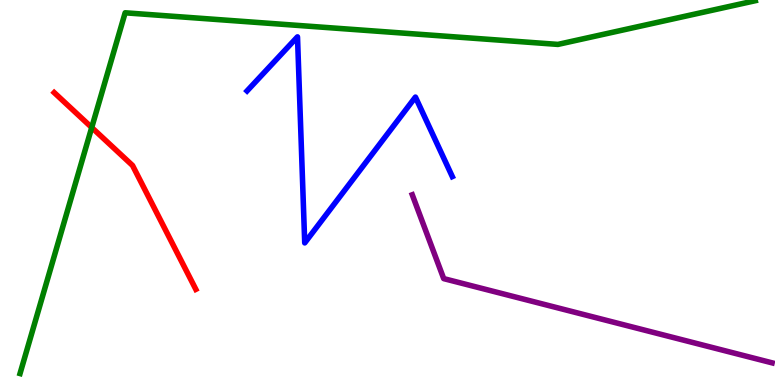[{'lines': ['blue', 'red'], 'intersections': []}, {'lines': ['green', 'red'], 'intersections': [{'x': 1.18, 'y': 6.69}]}, {'lines': ['purple', 'red'], 'intersections': []}, {'lines': ['blue', 'green'], 'intersections': []}, {'lines': ['blue', 'purple'], 'intersections': []}, {'lines': ['green', 'purple'], 'intersections': []}]